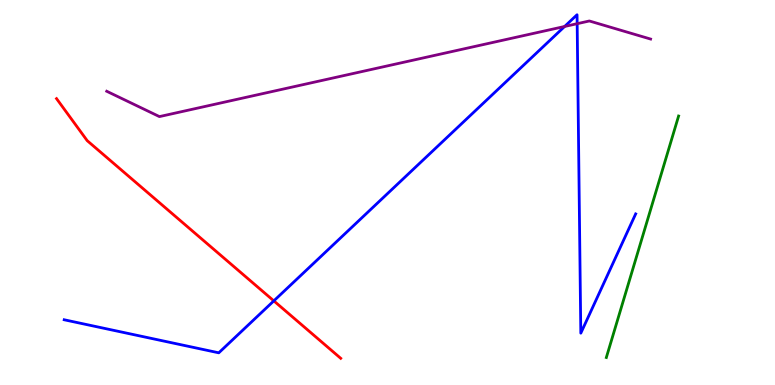[{'lines': ['blue', 'red'], 'intersections': [{'x': 3.53, 'y': 2.18}]}, {'lines': ['green', 'red'], 'intersections': []}, {'lines': ['purple', 'red'], 'intersections': []}, {'lines': ['blue', 'green'], 'intersections': []}, {'lines': ['blue', 'purple'], 'intersections': [{'x': 7.29, 'y': 9.31}, {'x': 7.45, 'y': 9.38}]}, {'lines': ['green', 'purple'], 'intersections': []}]